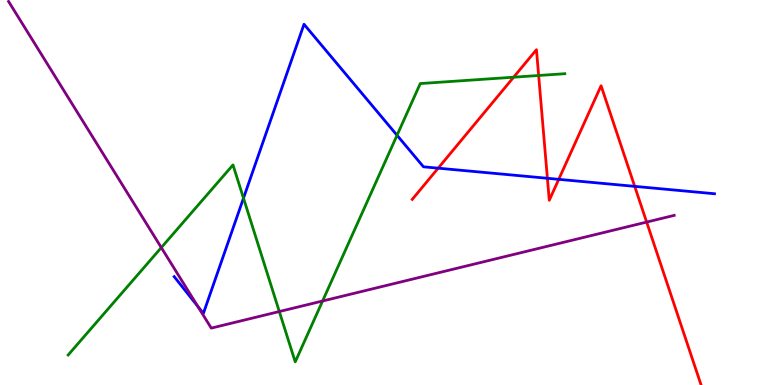[{'lines': ['blue', 'red'], 'intersections': [{'x': 5.65, 'y': 5.63}, {'x': 7.06, 'y': 5.37}, {'x': 7.21, 'y': 5.34}, {'x': 8.19, 'y': 5.16}]}, {'lines': ['green', 'red'], 'intersections': [{'x': 6.63, 'y': 7.99}, {'x': 6.95, 'y': 8.04}]}, {'lines': ['purple', 'red'], 'intersections': [{'x': 8.34, 'y': 4.23}]}, {'lines': ['blue', 'green'], 'intersections': [{'x': 3.14, 'y': 4.85}, {'x': 5.12, 'y': 6.49}]}, {'lines': ['blue', 'purple'], 'intersections': [{'x': 2.55, 'y': 2.05}]}, {'lines': ['green', 'purple'], 'intersections': [{'x': 2.08, 'y': 3.57}, {'x': 3.6, 'y': 1.91}, {'x': 4.16, 'y': 2.18}]}]